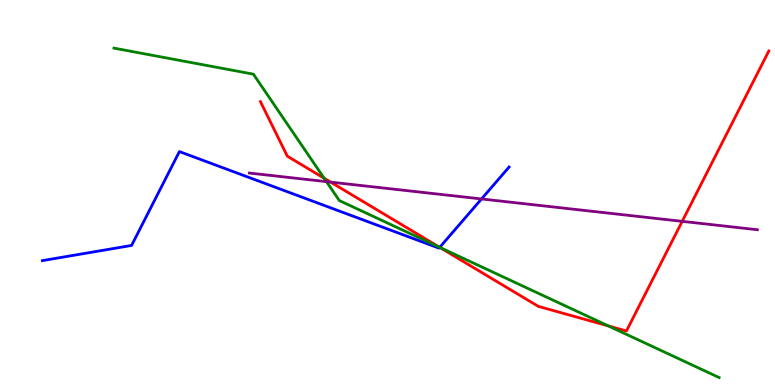[{'lines': ['blue', 'red'], 'intersections': [{'x': 5.67, 'y': 3.57}]}, {'lines': ['green', 'red'], 'intersections': [{'x': 4.18, 'y': 5.37}, {'x': 5.67, 'y': 3.58}, {'x': 7.85, 'y': 1.54}]}, {'lines': ['purple', 'red'], 'intersections': [{'x': 4.27, 'y': 5.27}, {'x': 8.8, 'y': 4.25}]}, {'lines': ['blue', 'green'], 'intersections': [{'x': 5.67, 'y': 3.58}]}, {'lines': ['blue', 'purple'], 'intersections': [{'x': 6.21, 'y': 4.83}]}, {'lines': ['green', 'purple'], 'intersections': [{'x': 4.21, 'y': 5.28}]}]